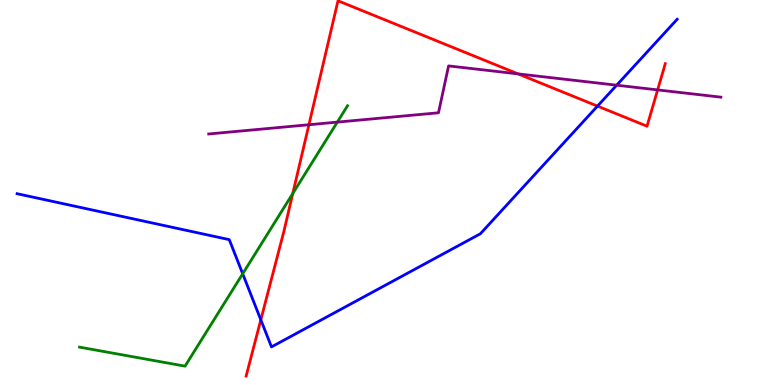[{'lines': ['blue', 'red'], 'intersections': [{'x': 3.37, 'y': 1.69}, {'x': 7.71, 'y': 7.24}]}, {'lines': ['green', 'red'], 'intersections': [{'x': 3.78, 'y': 4.97}]}, {'lines': ['purple', 'red'], 'intersections': [{'x': 3.99, 'y': 6.76}, {'x': 6.69, 'y': 8.08}, {'x': 8.49, 'y': 7.66}]}, {'lines': ['blue', 'green'], 'intersections': [{'x': 3.13, 'y': 2.89}]}, {'lines': ['blue', 'purple'], 'intersections': [{'x': 7.96, 'y': 7.79}]}, {'lines': ['green', 'purple'], 'intersections': [{'x': 4.35, 'y': 6.83}]}]